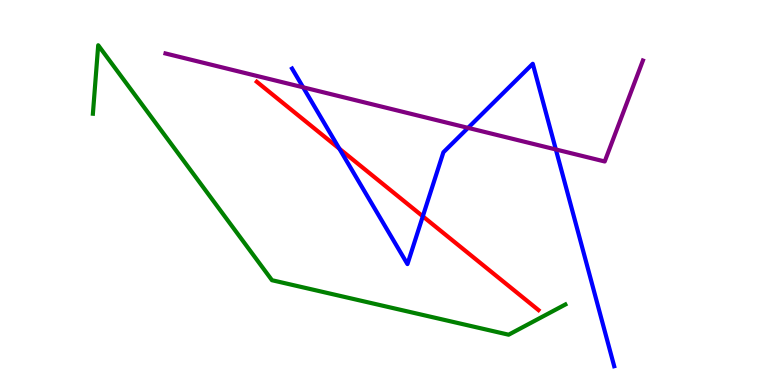[{'lines': ['blue', 'red'], 'intersections': [{'x': 4.38, 'y': 6.14}, {'x': 5.46, 'y': 4.38}]}, {'lines': ['green', 'red'], 'intersections': []}, {'lines': ['purple', 'red'], 'intersections': []}, {'lines': ['blue', 'green'], 'intersections': []}, {'lines': ['blue', 'purple'], 'intersections': [{'x': 3.91, 'y': 7.73}, {'x': 6.04, 'y': 6.68}, {'x': 7.17, 'y': 6.12}]}, {'lines': ['green', 'purple'], 'intersections': []}]